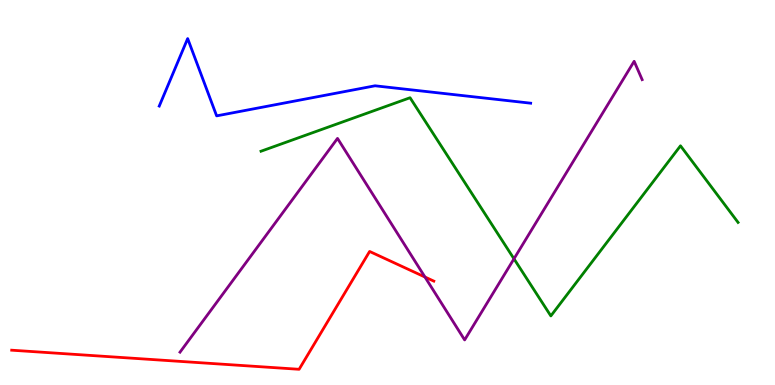[{'lines': ['blue', 'red'], 'intersections': []}, {'lines': ['green', 'red'], 'intersections': []}, {'lines': ['purple', 'red'], 'intersections': [{'x': 5.48, 'y': 2.8}]}, {'lines': ['blue', 'green'], 'intersections': []}, {'lines': ['blue', 'purple'], 'intersections': []}, {'lines': ['green', 'purple'], 'intersections': [{'x': 6.63, 'y': 3.28}]}]